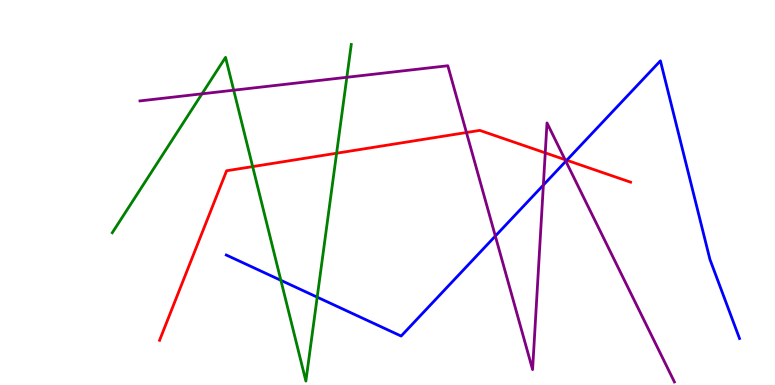[{'lines': ['blue', 'red'], 'intersections': [{'x': 7.31, 'y': 5.84}]}, {'lines': ['green', 'red'], 'intersections': [{'x': 3.26, 'y': 5.67}, {'x': 4.34, 'y': 6.02}]}, {'lines': ['purple', 'red'], 'intersections': [{'x': 6.02, 'y': 6.56}, {'x': 7.04, 'y': 6.03}, {'x': 7.29, 'y': 5.85}]}, {'lines': ['blue', 'green'], 'intersections': [{'x': 3.62, 'y': 2.72}, {'x': 4.09, 'y': 2.28}]}, {'lines': ['blue', 'purple'], 'intersections': [{'x': 6.39, 'y': 3.87}, {'x': 7.01, 'y': 5.19}, {'x': 7.3, 'y': 5.81}]}, {'lines': ['green', 'purple'], 'intersections': [{'x': 2.61, 'y': 7.56}, {'x': 3.02, 'y': 7.66}, {'x': 4.48, 'y': 7.99}]}]